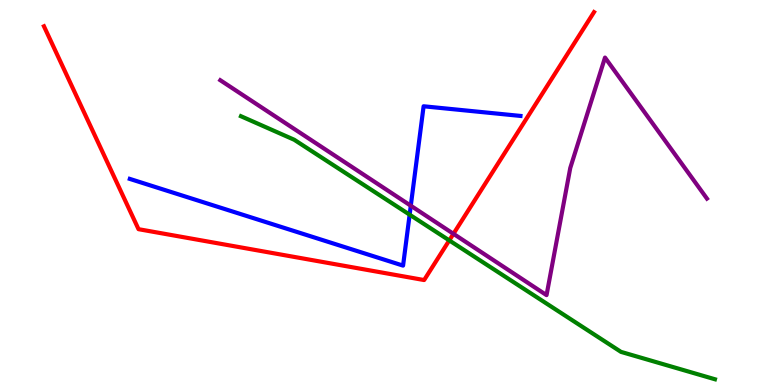[{'lines': ['blue', 'red'], 'intersections': []}, {'lines': ['green', 'red'], 'intersections': [{'x': 5.8, 'y': 3.76}]}, {'lines': ['purple', 'red'], 'intersections': [{'x': 5.85, 'y': 3.93}]}, {'lines': ['blue', 'green'], 'intersections': [{'x': 5.29, 'y': 4.42}]}, {'lines': ['blue', 'purple'], 'intersections': [{'x': 5.3, 'y': 4.66}]}, {'lines': ['green', 'purple'], 'intersections': []}]